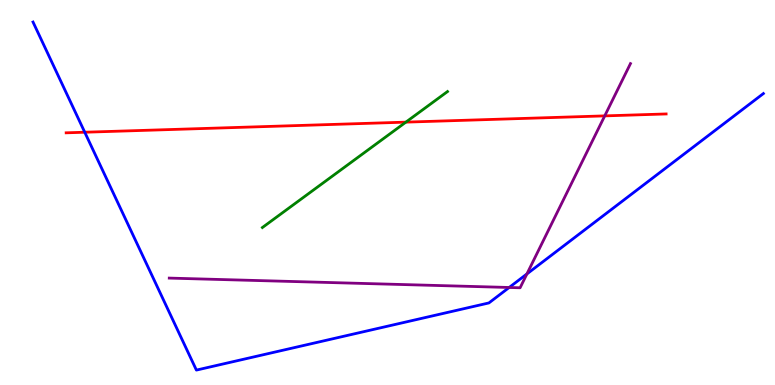[{'lines': ['blue', 'red'], 'intersections': [{'x': 1.09, 'y': 6.57}]}, {'lines': ['green', 'red'], 'intersections': [{'x': 5.24, 'y': 6.83}]}, {'lines': ['purple', 'red'], 'intersections': [{'x': 7.8, 'y': 6.99}]}, {'lines': ['blue', 'green'], 'intersections': []}, {'lines': ['blue', 'purple'], 'intersections': [{'x': 6.57, 'y': 2.53}, {'x': 6.8, 'y': 2.88}]}, {'lines': ['green', 'purple'], 'intersections': []}]